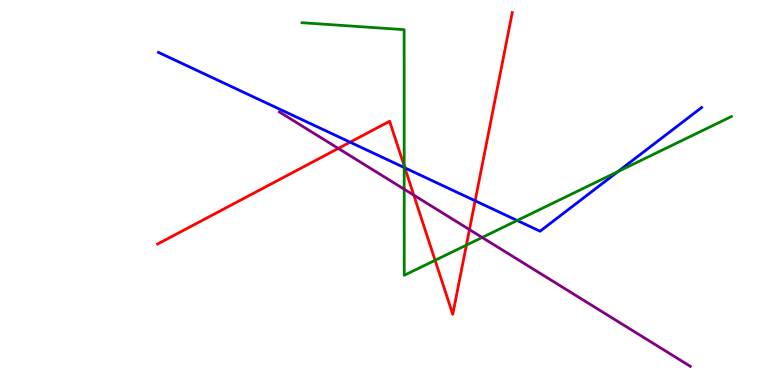[{'lines': ['blue', 'red'], 'intersections': [{'x': 4.52, 'y': 6.31}, {'x': 5.22, 'y': 5.64}, {'x': 6.13, 'y': 4.78}]}, {'lines': ['green', 'red'], 'intersections': [{'x': 5.22, 'y': 5.69}, {'x': 5.61, 'y': 3.24}, {'x': 6.02, 'y': 3.63}]}, {'lines': ['purple', 'red'], 'intersections': [{'x': 4.37, 'y': 6.14}, {'x': 5.34, 'y': 4.93}, {'x': 6.06, 'y': 4.04}]}, {'lines': ['blue', 'green'], 'intersections': [{'x': 5.22, 'y': 5.65}, {'x': 6.67, 'y': 4.27}, {'x': 7.97, 'y': 5.54}]}, {'lines': ['blue', 'purple'], 'intersections': []}, {'lines': ['green', 'purple'], 'intersections': [{'x': 5.22, 'y': 5.09}, {'x': 6.22, 'y': 3.83}]}]